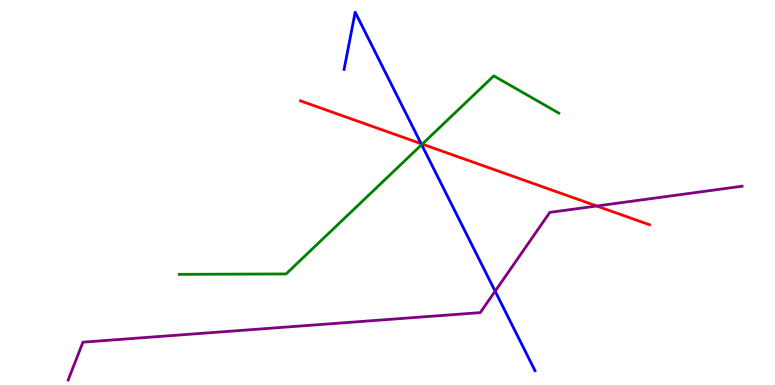[{'lines': ['blue', 'red'], 'intersections': [{'x': 5.43, 'y': 6.27}]}, {'lines': ['green', 'red'], 'intersections': [{'x': 5.45, 'y': 6.26}]}, {'lines': ['purple', 'red'], 'intersections': [{'x': 7.7, 'y': 4.65}]}, {'lines': ['blue', 'green'], 'intersections': [{'x': 5.44, 'y': 6.24}]}, {'lines': ['blue', 'purple'], 'intersections': [{'x': 6.39, 'y': 2.44}]}, {'lines': ['green', 'purple'], 'intersections': []}]